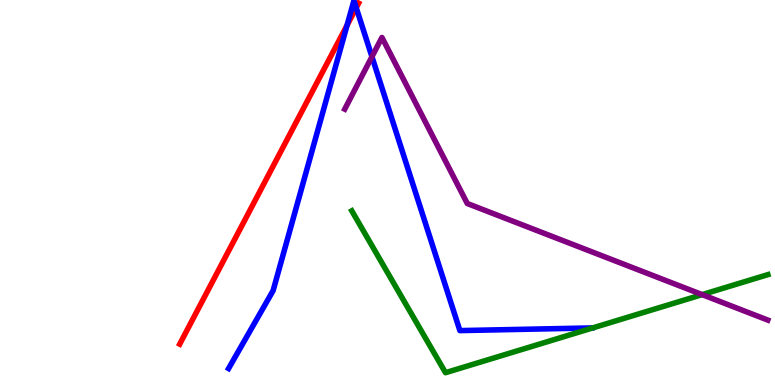[{'lines': ['blue', 'red'], 'intersections': [{'x': 4.48, 'y': 9.34}, {'x': 4.6, 'y': 9.8}]}, {'lines': ['green', 'red'], 'intersections': []}, {'lines': ['purple', 'red'], 'intersections': []}, {'lines': ['blue', 'green'], 'intersections': []}, {'lines': ['blue', 'purple'], 'intersections': [{'x': 4.8, 'y': 8.53}]}, {'lines': ['green', 'purple'], 'intersections': [{'x': 9.06, 'y': 2.35}]}]